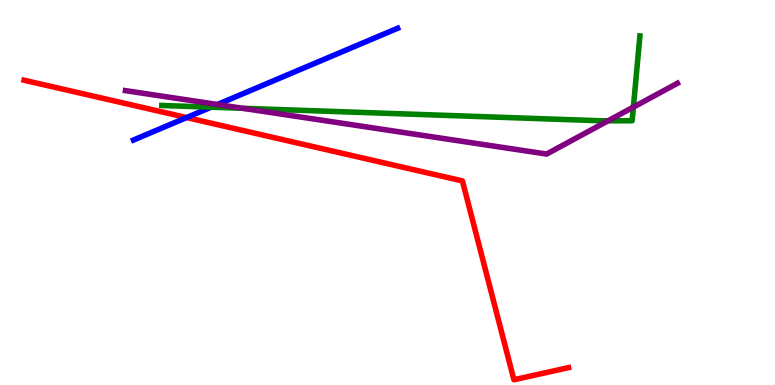[{'lines': ['blue', 'red'], 'intersections': [{'x': 2.41, 'y': 6.95}]}, {'lines': ['green', 'red'], 'intersections': []}, {'lines': ['purple', 'red'], 'intersections': []}, {'lines': ['blue', 'green'], 'intersections': [{'x': 2.72, 'y': 7.22}]}, {'lines': ['blue', 'purple'], 'intersections': [{'x': 2.81, 'y': 7.29}]}, {'lines': ['green', 'purple'], 'intersections': [{'x': 3.13, 'y': 7.19}, {'x': 7.85, 'y': 6.86}, {'x': 8.17, 'y': 7.22}]}]